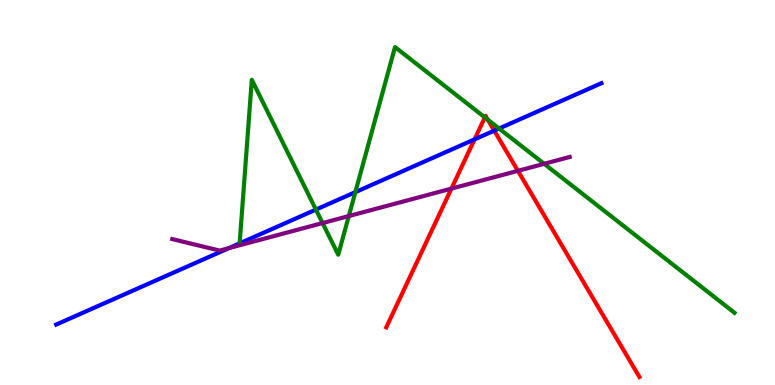[{'lines': ['blue', 'red'], 'intersections': [{'x': 6.12, 'y': 6.38}, {'x': 6.38, 'y': 6.61}]}, {'lines': ['green', 'red'], 'intersections': [{'x': 6.26, 'y': 6.95}, {'x': 6.29, 'y': 6.89}]}, {'lines': ['purple', 'red'], 'intersections': [{'x': 5.82, 'y': 5.1}, {'x': 6.68, 'y': 5.56}]}, {'lines': ['blue', 'green'], 'intersections': [{'x': 3.09, 'y': 3.68}, {'x': 4.08, 'y': 4.56}, {'x': 4.59, 'y': 5.01}, {'x': 6.44, 'y': 6.66}]}, {'lines': ['blue', 'purple'], 'intersections': [{'x': 2.95, 'y': 3.55}]}, {'lines': ['green', 'purple'], 'intersections': [{'x': 4.16, 'y': 4.21}, {'x': 4.5, 'y': 4.39}, {'x': 7.02, 'y': 5.75}]}]